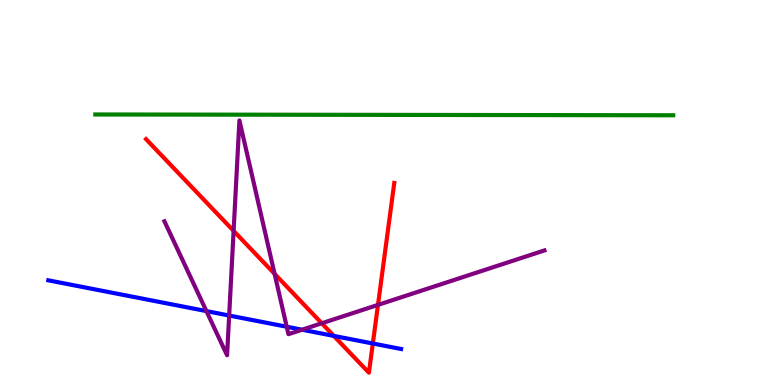[{'lines': ['blue', 'red'], 'intersections': [{'x': 4.31, 'y': 1.28}, {'x': 4.81, 'y': 1.08}]}, {'lines': ['green', 'red'], 'intersections': []}, {'lines': ['purple', 'red'], 'intersections': [{'x': 3.01, 'y': 4.0}, {'x': 3.54, 'y': 2.89}, {'x': 4.15, 'y': 1.6}, {'x': 4.88, 'y': 2.08}]}, {'lines': ['blue', 'green'], 'intersections': []}, {'lines': ['blue', 'purple'], 'intersections': [{'x': 2.66, 'y': 1.92}, {'x': 2.96, 'y': 1.8}, {'x': 3.7, 'y': 1.51}, {'x': 3.9, 'y': 1.44}]}, {'lines': ['green', 'purple'], 'intersections': []}]